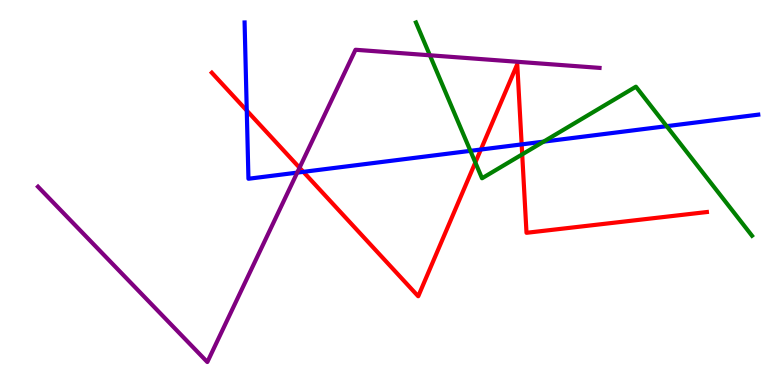[{'lines': ['blue', 'red'], 'intersections': [{'x': 3.18, 'y': 7.13}, {'x': 3.91, 'y': 5.54}, {'x': 6.2, 'y': 6.12}, {'x': 6.73, 'y': 6.25}]}, {'lines': ['green', 'red'], 'intersections': [{'x': 6.13, 'y': 5.78}, {'x': 6.74, 'y': 5.99}]}, {'lines': ['purple', 'red'], 'intersections': [{'x': 3.86, 'y': 5.64}]}, {'lines': ['blue', 'green'], 'intersections': [{'x': 6.07, 'y': 6.08}, {'x': 7.01, 'y': 6.32}, {'x': 8.6, 'y': 6.72}]}, {'lines': ['blue', 'purple'], 'intersections': [{'x': 3.84, 'y': 5.52}]}, {'lines': ['green', 'purple'], 'intersections': [{'x': 5.55, 'y': 8.56}]}]